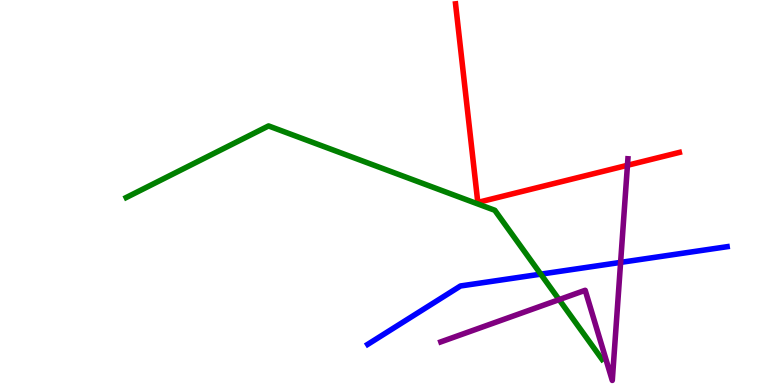[{'lines': ['blue', 'red'], 'intersections': []}, {'lines': ['green', 'red'], 'intersections': []}, {'lines': ['purple', 'red'], 'intersections': [{'x': 8.1, 'y': 5.71}]}, {'lines': ['blue', 'green'], 'intersections': [{'x': 6.98, 'y': 2.88}]}, {'lines': ['blue', 'purple'], 'intersections': [{'x': 8.01, 'y': 3.18}]}, {'lines': ['green', 'purple'], 'intersections': [{'x': 7.21, 'y': 2.22}]}]